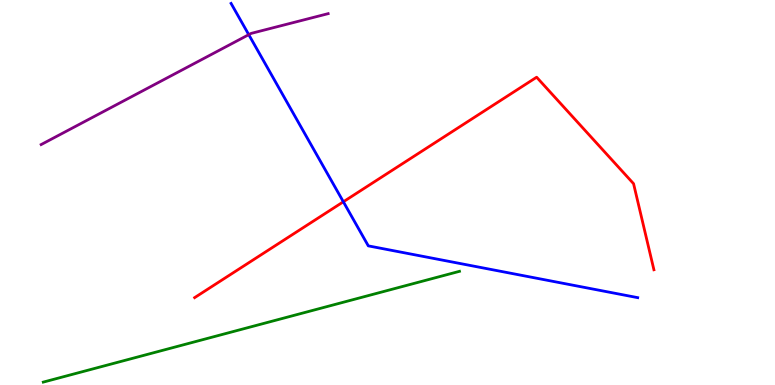[{'lines': ['blue', 'red'], 'intersections': [{'x': 4.43, 'y': 4.76}]}, {'lines': ['green', 'red'], 'intersections': []}, {'lines': ['purple', 'red'], 'intersections': []}, {'lines': ['blue', 'green'], 'intersections': []}, {'lines': ['blue', 'purple'], 'intersections': [{'x': 3.21, 'y': 9.1}]}, {'lines': ['green', 'purple'], 'intersections': []}]